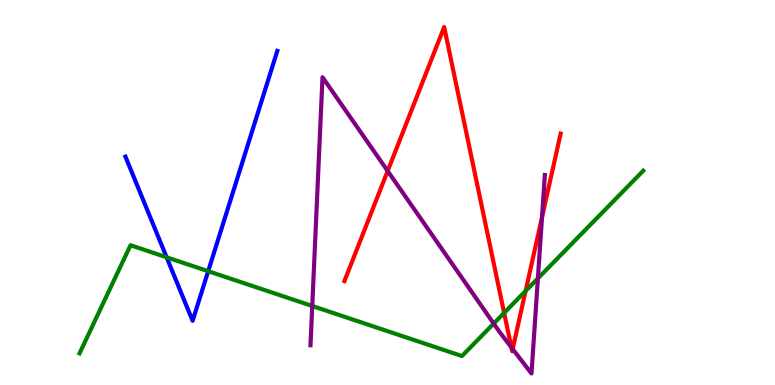[{'lines': ['blue', 'red'], 'intersections': []}, {'lines': ['green', 'red'], 'intersections': [{'x': 6.5, 'y': 1.87}, {'x': 6.78, 'y': 2.44}]}, {'lines': ['purple', 'red'], 'intersections': [{'x': 5.0, 'y': 5.56}, {'x': 6.6, 'y': 0.978}, {'x': 6.62, 'y': 0.934}, {'x': 6.99, 'y': 4.36}]}, {'lines': ['blue', 'green'], 'intersections': [{'x': 2.15, 'y': 3.32}, {'x': 2.69, 'y': 2.96}]}, {'lines': ['blue', 'purple'], 'intersections': []}, {'lines': ['green', 'purple'], 'intersections': [{'x': 4.03, 'y': 2.05}, {'x': 6.37, 'y': 1.6}, {'x': 6.94, 'y': 2.77}]}]